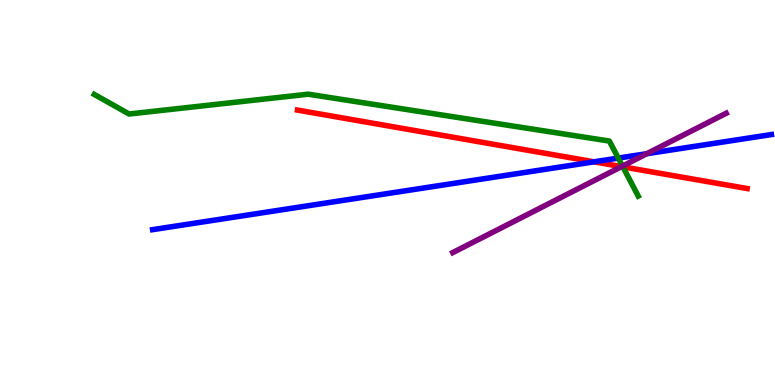[{'lines': ['blue', 'red'], 'intersections': [{'x': 7.66, 'y': 5.8}]}, {'lines': ['green', 'red'], 'intersections': [{'x': 8.04, 'y': 5.67}]}, {'lines': ['purple', 'red'], 'intersections': [{'x': 8.02, 'y': 5.67}]}, {'lines': ['blue', 'green'], 'intersections': [{'x': 7.98, 'y': 5.89}]}, {'lines': ['blue', 'purple'], 'intersections': [{'x': 8.35, 'y': 6.01}]}, {'lines': ['green', 'purple'], 'intersections': [{'x': 8.03, 'y': 5.69}]}]